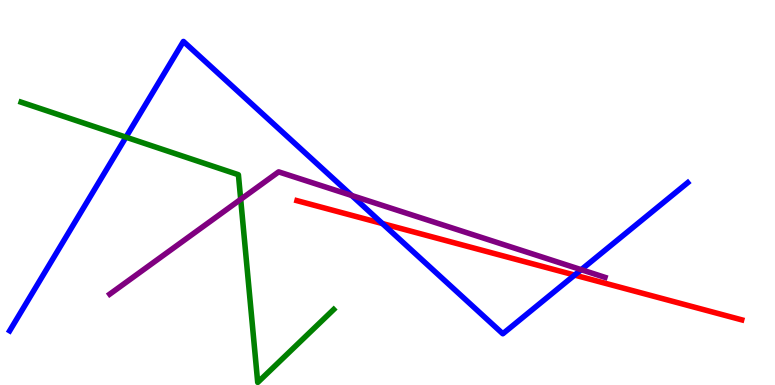[{'lines': ['blue', 'red'], 'intersections': [{'x': 4.93, 'y': 4.19}, {'x': 7.41, 'y': 2.86}]}, {'lines': ['green', 'red'], 'intersections': []}, {'lines': ['purple', 'red'], 'intersections': []}, {'lines': ['blue', 'green'], 'intersections': [{'x': 1.63, 'y': 6.44}]}, {'lines': ['blue', 'purple'], 'intersections': [{'x': 4.54, 'y': 4.92}, {'x': 7.5, 'y': 3.0}]}, {'lines': ['green', 'purple'], 'intersections': [{'x': 3.11, 'y': 4.82}]}]